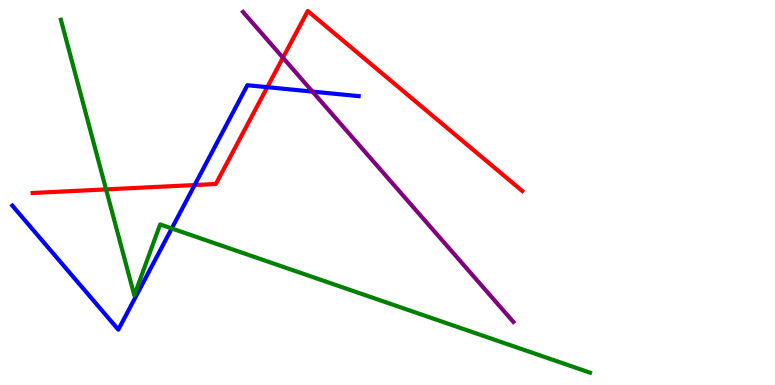[{'lines': ['blue', 'red'], 'intersections': [{'x': 2.51, 'y': 5.19}, {'x': 3.45, 'y': 7.74}]}, {'lines': ['green', 'red'], 'intersections': [{'x': 1.37, 'y': 5.08}]}, {'lines': ['purple', 'red'], 'intersections': [{'x': 3.65, 'y': 8.5}]}, {'lines': ['blue', 'green'], 'intersections': [{'x': 2.22, 'y': 4.07}]}, {'lines': ['blue', 'purple'], 'intersections': [{'x': 4.03, 'y': 7.62}]}, {'lines': ['green', 'purple'], 'intersections': []}]